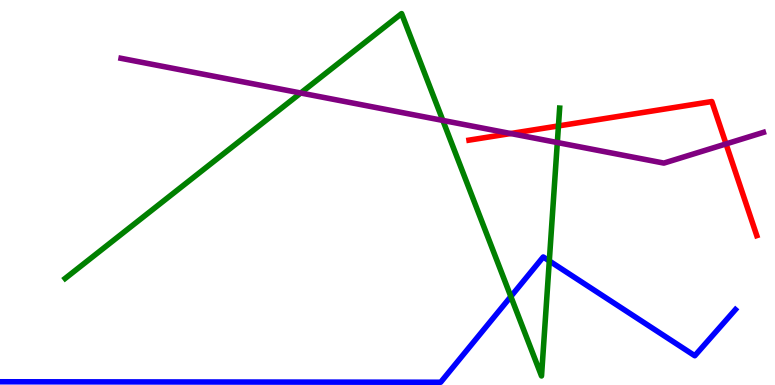[{'lines': ['blue', 'red'], 'intersections': []}, {'lines': ['green', 'red'], 'intersections': [{'x': 7.21, 'y': 6.73}]}, {'lines': ['purple', 'red'], 'intersections': [{'x': 6.59, 'y': 6.53}, {'x': 9.37, 'y': 6.26}]}, {'lines': ['blue', 'green'], 'intersections': [{'x': 6.59, 'y': 2.3}, {'x': 7.09, 'y': 3.22}]}, {'lines': ['blue', 'purple'], 'intersections': []}, {'lines': ['green', 'purple'], 'intersections': [{'x': 3.88, 'y': 7.58}, {'x': 5.71, 'y': 6.87}, {'x': 7.19, 'y': 6.3}]}]